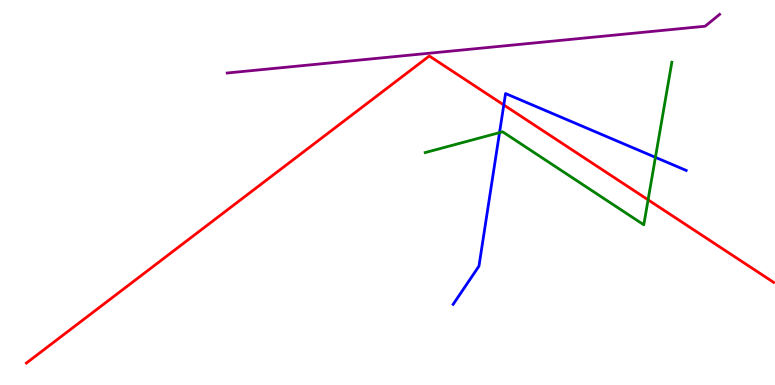[{'lines': ['blue', 'red'], 'intersections': [{'x': 6.5, 'y': 7.27}]}, {'lines': ['green', 'red'], 'intersections': [{'x': 8.36, 'y': 4.81}]}, {'lines': ['purple', 'red'], 'intersections': []}, {'lines': ['blue', 'green'], 'intersections': [{'x': 6.45, 'y': 6.56}, {'x': 8.46, 'y': 5.91}]}, {'lines': ['blue', 'purple'], 'intersections': []}, {'lines': ['green', 'purple'], 'intersections': []}]